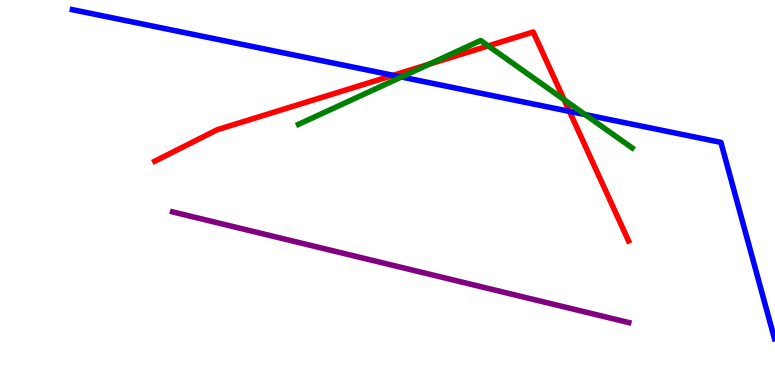[{'lines': ['blue', 'red'], 'intersections': [{'x': 5.07, 'y': 8.04}, {'x': 7.35, 'y': 7.11}]}, {'lines': ['green', 'red'], 'intersections': [{'x': 5.54, 'y': 8.33}, {'x': 6.3, 'y': 8.81}, {'x': 7.28, 'y': 7.41}]}, {'lines': ['purple', 'red'], 'intersections': []}, {'lines': ['blue', 'green'], 'intersections': [{'x': 5.18, 'y': 8.0}, {'x': 7.55, 'y': 7.02}]}, {'lines': ['blue', 'purple'], 'intersections': []}, {'lines': ['green', 'purple'], 'intersections': []}]